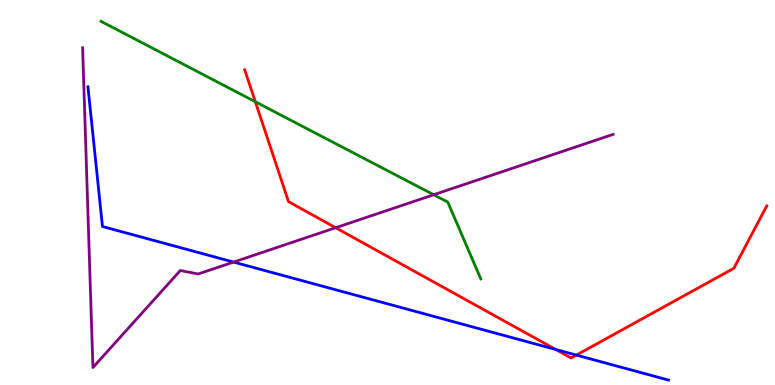[{'lines': ['blue', 'red'], 'intersections': [{'x': 7.17, 'y': 0.923}, {'x': 7.44, 'y': 0.777}]}, {'lines': ['green', 'red'], 'intersections': [{'x': 3.29, 'y': 7.36}]}, {'lines': ['purple', 'red'], 'intersections': [{'x': 4.33, 'y': 4.08}]}, {'lines': ['blue', 'green'], 'intersections': []}, {'lines': ['blue', 'purple'], 'intersections': [{'x': 3.01, 'y': 3.19}]}, {'lines': ['green', 'purple'], 'intersections': [{'x': 5.6, 'y': 4.94}]}]